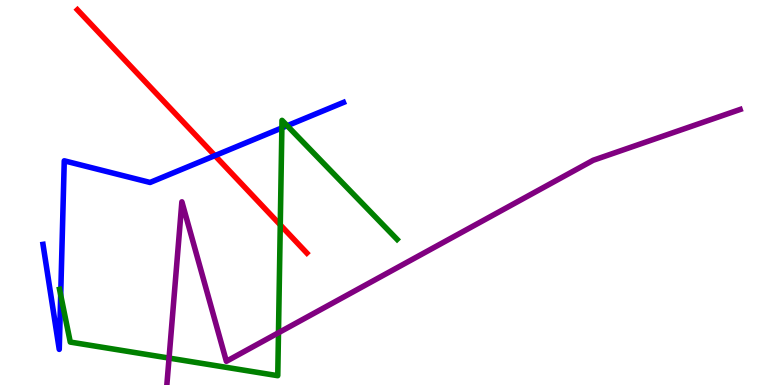[{'lines': ['blue', 'red'], 'intersections': [{'x': 2.77, 'y': 5.96}]}, {'lines': ['green', 'red'], 'intersections': [{'x': 3.62, 'y': 4.16}]}, {'lines': ['purple', 'red'], 'intersections': []}, {'lines': ['blue', 'green'], 'intersections': [{'x': 0.783, 'y': 2.34}, {'x': 3.64, 'y': 6.68}, {'x': 3.71, 'y': 6.73}]}, {'lines': ['blue', 'purple'], 'intersections': []}, {'lines': ['green', 'purple'], 'intersections': [{'x': 2.18, 'y': 0.699}, {'x': 3.59, 'y': 1.36}]}]